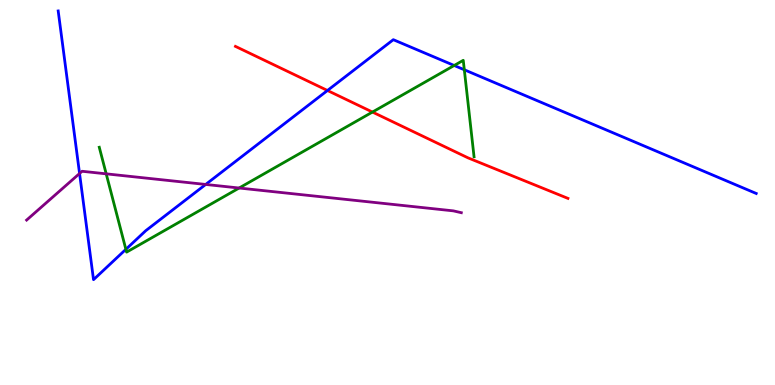[{'lines': ['blue', 'red'], 'intersections': [{'x': 4.23, 'y': 7.65}]}, {'lines': ['green', 'red'], 'intersections': [{'x': 4.81, 'y': 7.09}]}, {'lines': ['purple', 'red'], 'intersections': []}, {'lines': ['blue', 'green'], 'intersections': [{'x': 1.62, 'y': 3.52}, {'x': 5.86, 'y': 8.3}, {'x': 5.99, 'y': 8.19}]}, {'lines': ['blue', 'purple'], 'intersections': [{'x': 1.03, 'y': 5.49}, {'x': 2.65, 'y': 5.21}]}, {'lines': ['green', 'purple'], 'intersections': [{'x': 1.37, 'y': 5.48}, {'x': 3.09, 'y': 5.12}]}]